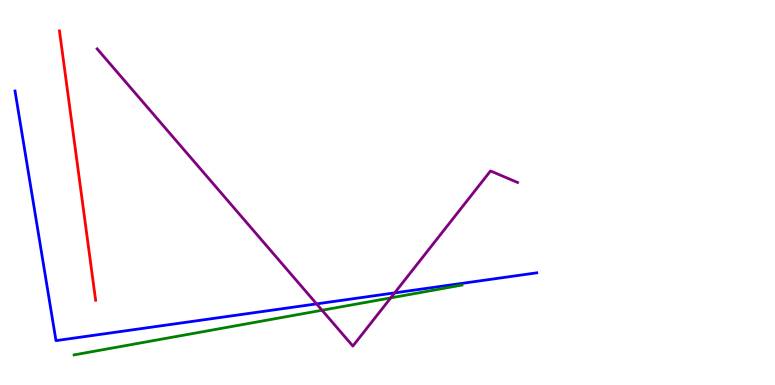[{'lines': ['blue', 'red'], 'intersections': []}, {'lines': ['green', 'red'], 'intersections': []}, {'lines': ['purple', 'red'], 'intersections': []}, {'lines': ['blue', 'green'], 'intersections': []}, {'lines': ['blue', 'purple'], 'intersections': [{'x': 4.08, 'y': 2.11}, {'x': 5.09, 'y': 2.39}]}, {'lines': ['green', 'purple'], 'intersections': [{'x': 4.16, 'y': 1.94}, {'x': 5.04, 'y': 2.26}]}]